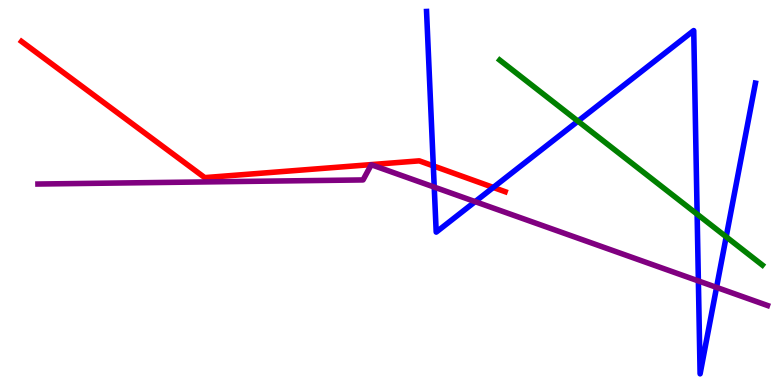[{'lines': ['blue', 'red'], 'intersections': [{'x': 5.59, 'y': 5.69}, {'x': 6.37, 'y': 5.13}]}, {'lines': ['green', 'red'], 'intersections': []}, {'lines': ['purple', 'red'], 'intersections': []}, {'lines': ['blue', 'green'], 'intersections': [{'x': 7.46, 'y': 6.85}, {'x': 9.0, 'y': 4.44}, {'x': 9.37, 'y': 3.85}]}, {'lines': ['blue', 'purple'], 'intersections': [{'x': 5.6, 'y': 5.14}, {'x': 6.13, 'y': 4.76}, {'x': 9.01, 'y': 2.7}, {'x': 9.25, 'y': 2.54}]}, {'lines': ['green', 'purple'], 'intersections': []}]